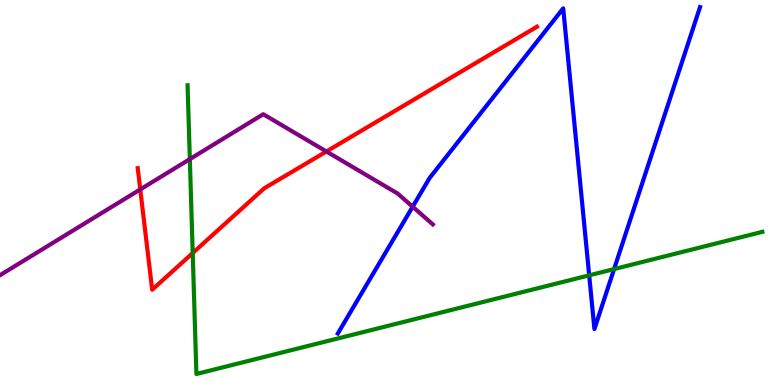[{'lines': ['blue', 'red'], 'intersections': []}, {'lines': ['green', 'red'], 'intersections': [{'x': 2.49, 'y': 3.43}]}, {'lines': ['purple', 'red'], 'intersections': [{'x': 1.81, 'y': 5.08}, {'x': 4.21, 'y': 6.07}]}, {'lines': ['blue', 'green'], 'intersections': [{'x': 7.6, 'y': 2.85}, {'x': 7.92, 'y': 3.01}]}, {'lines': ['blue', 'purple'], 'intersections': [{'x': 5.32, 'y': 4.63}]}, {'lines': ['green', 'purple'], 'intersections': [{'x': 2.45, 'y': 5.87}]}]